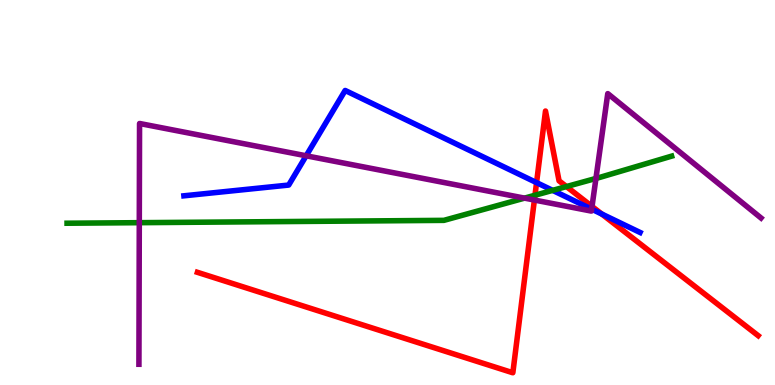[{'lines': ['blue', 'red'], 'intersections': [{'x': 6.92, 'y': 5.26}, {'x': 7.76, 'y': 4.44}]}, {'lines': ['green', 'red'], 'intersections': [{'x': 6.9, 'y': 4.93}, {'x': 7.31, 'y': 5.15}]}, {'lines': ['purple', 'red'], 'intersections': [{'x': 6.9, 'y': 4.8}, {'x': 7.64, 'y': 4.64}]}, {'lines': ['blue', 'green'], 'intersections': [{'x': 7.13, 'y': 5.06}]}, {'lines': ['blue', 'purple'], 'intersections': [{'x': 3.95, 'y': 5.95}, {'x': 7.63, 'y': 4.57}]}, {'lines': ['green', 'purple'], 'intersections': [{'x': 1.8, 'y': 4.22}, {'x': 6.77, 'y': 4.85}, {'x': 7.69, 'y': 5.37}]}]